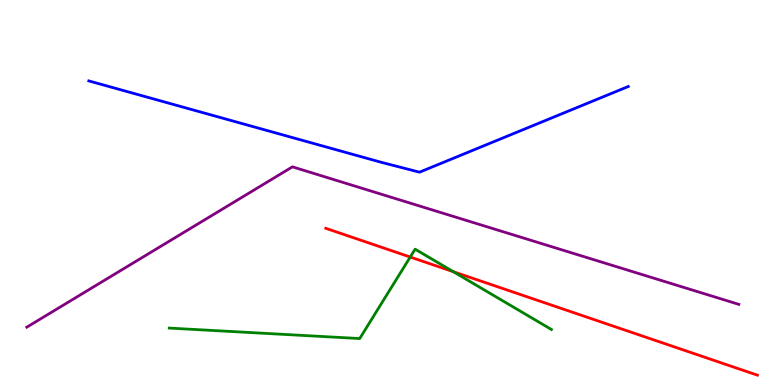[{'lines': ['blue', 'red'], 'intersections': []}, {'lines': ['green', 'red'], 'intersections': [{'x': 5.29, 'y': 3.32}, {'x': 5.85, 'y': 2.94}]}, {'lines': ['purple', 'red'], 'intersections': []}, {'lines': ['blue', 'green'], 'intersections': []}, {'lines': ['blue', 'purple'], 'intersections': []}, {'lines': ['green', 'purple'], 'intersections': []}]